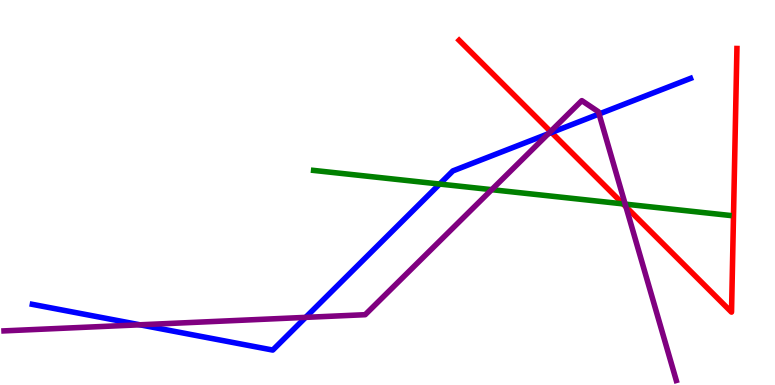[{'lines': ['blue', 'red'], 'intersections': [{'x': 7.12, 'y': 6.56}]}, {'lines': ['green', 'red'], 'intersections': [{'x': 8.04, 'y': 4.7}]}, {'lines': ['purple', 'red'], 'intersections': [{'x': 7.1, 'y': 6.58}, {'x': 8.08, 'y': 4.63}]}, {'lines': ['blue', 'green'], 'intersections': [{'x': 5.67, 'y': 5.22}]}, {'lines': ['blue', 'purple'], 'intersections': [{'x': 1.81, 'y': 1.56}, {'x': 3.94, 'y': 1.76}, {'x': 7.07, 'y': 6.53}, {'x': 7.73, 'y': 7.04}]}, {'lines': ['green', 'purple'], 'intersections': [{'x': 6.34, 'y': 5.07}, {'x': 8.07, 'y': 4.7}]}]